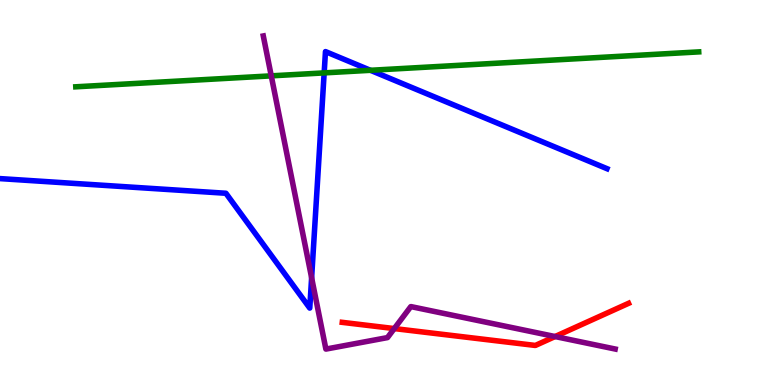[{'lines': ['blue', 'red'], 'intersections': []}, {'lines': ['green', 'red'], 'intersections': []}, {'lines': ['purple', 'red'], 'intersections': [{'x': 5.09, 'y': 1.47}, {'x': 7.16, 'y': 1.26}]}, {'lines': ['blue', 'green'], 'intersections': [{'x': 4.18, 'y': 8.11}, {'x': 4.78, 'y': 8.17}]}, {'lines': ['blue', 'purple'], 'intersections': [{'x': 4.02, 'y': 2.79}]}, {'lines': ['green', 'purple'], 'intersections': [{'x': 3.5, 'y': 8.03}]}]